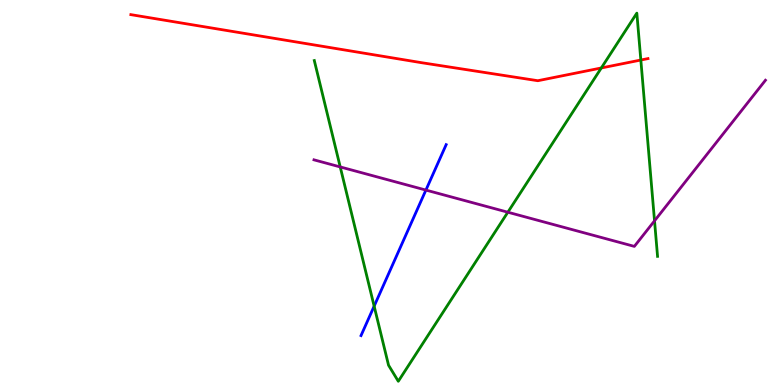[{'lines': ['blue', 'red'], 'intersections': []}, {'lines': ['green', 'red'], 'intersections': [{'x': 7.76, 'y': 8.23}, {'x': 8.27, 'y': 8.44}]}, {'lines': ['purple', 'red'], 'intersections': []}, {'lines': ['blue', 'green'], 'intersections': [{'x': 4.83, 'y': 2.05}]}, {'lines': ['blue', 'purple'], 'intersections': [{'x': 5.5, 'y': 5.06}]}, {'lines': ['green', 'purple'], 'intersections': [{'x': 4.39, 'y': 5.66}, {'x': 6.55, 'y': 4.49}, {'x': 8.45, 'y': 4.26}]}]